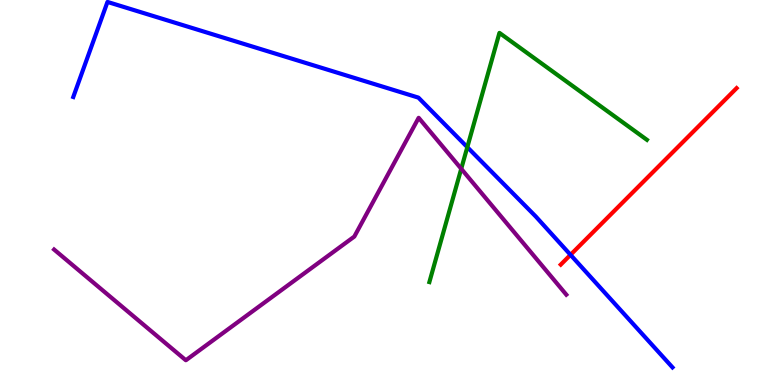[{'lines': ['blue', 'red'], 'intersections': [{'x': 7.36, 'y': 3.38}]}, {'lines': ['green', 'red'], 'intersections': []}, {'lines': ['purple', 'red'], 'intersections': []}, {'lines': ['blue', 'green'], 'intersections': [{'x': 6.03, 'y': 6.18}]}, {'lines': ['blue', 'purple'], 'intersections': []}, {'lines': ['green', 'purple'], 'intersections': [{'x': 5.95, 'y': 5.62}]}]